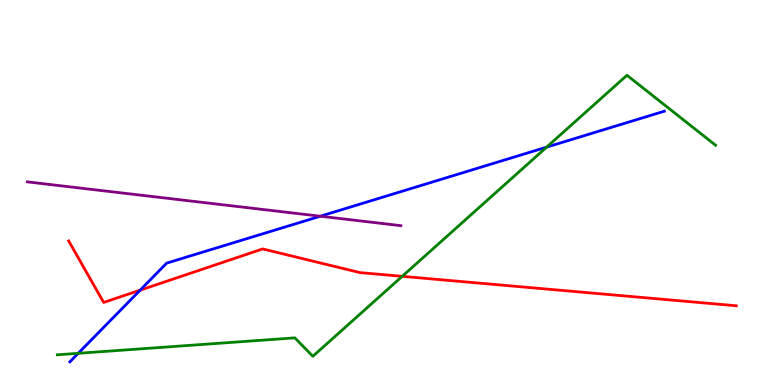[{'lines': ['blue', 'red'], 'intersections': [{'x': 1.81, 'y': 2.46}]}, {'lines': ['green', 'red'], 'intersections': [{'x': 5.19, 'y': 2.82}]}, {'lines': ['purple', 'red'], 'intersections': []}, {'lines': ['blue', 'green'], 'intersections': [{'x': 1.01, 'y': 0.823}, {'x': 7.05, 'y': 6.18}]}, {'lines': ['blue', 'purple'], 'intersections': [{'x': 4.13, 'y': 4.38}]}, {'lines': ['green', 'purple'], 'intersections': []}]